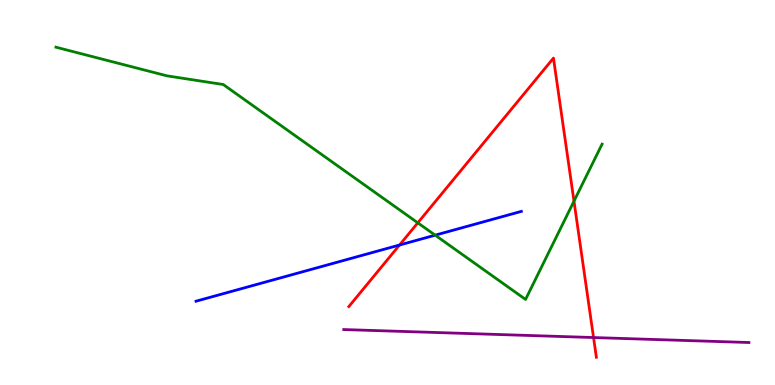[{'lines': ['blue', 'red'], 'intersections': [{'x': 5.16, 'y': 3.64}]}, {'lines': ['green', 'red'], 'intersections': [{'x': 5.39, 'y': 4.21}, {'x': 7.41, 'y': 4.78}]}, {'lines': ['purple', 'red'], 'intersections': [{'x': 7.66, 'y': 1.23}]}, {'lines': ['blue', 'green'], 'intersections': [{'x': 5.62, 'y': 3.89}]}, {'lines': ['blue', 'purple'], 'intersections': []}, {'lines': ['green', 'purple'], 'intersections': []}]